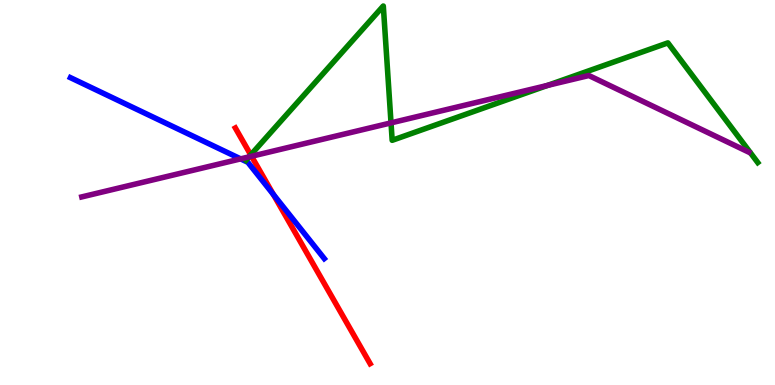[{'lines': ['blue', 'red'], 'intersections': [{'x': 3.53, 'y': 4.95}]}, {'lines': ['green', 'red'], 'intersections': [{'x': 3.24, 'y': 5.98}]}, {'lines': ['purple', 'red'], 'intersections': [{'x': 3.25, 'y': 5.94}]}, {'lines': ['blue', 'green'], 'intersections': []}, {'lines': ['blue', 'purple'], 'intersections': [{'x': 3.11, 'y': 5.87}]}, {'lines': ['green', 'purple'], 'intersections': [{'x': 3.21, 'y': 5.93}, {'x': 5.05, 'y': 6.81}, {'x': 7.06, 'y': 7.78}]}]